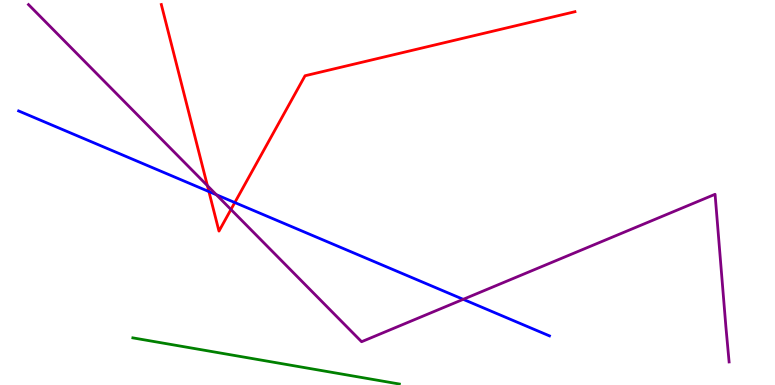[{'lines': ['blue', 'red'], 'intersections': [{'x': 2.7, 'y': 5.02}, {'x': 3.03, 'y': 4.74}]}, {'lines': ['green', 'red'], 'intersections': []}, {'lines': ['purple', 'red'], 'intersections': [{'x': 2.68, 'y': 5.18}, {'x': 2.98, 'y': 4.56}]}, {'lines': ['blue', 'green'], 'intersections': []}, {'lines': ['blue', 'purple'], 'intersections': [{'x': 2.79, 'y': 4.94}, {'x': 5.98, 'y': 2.23}]}, {'lines': ['green', 'purple'], 'intersections': []}]